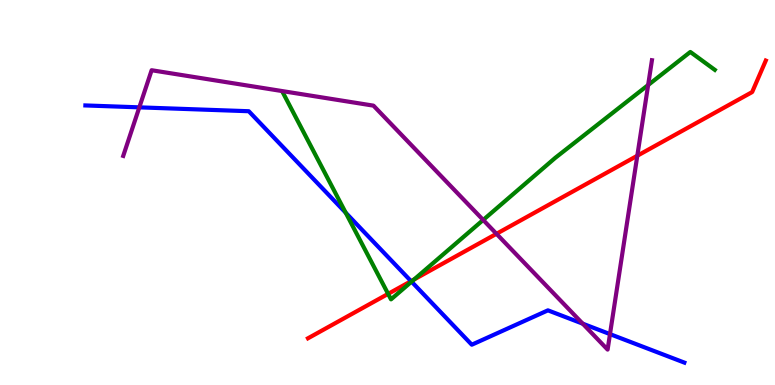[{'lines': ['blue', 'red'], 'intersections': [{'x': 5.3, 'y': 2.7}]}, {'lines': ['green', 'red'], 'intersections': [{'x': 5.01, 'y': 2.37}, {'x': 5.34, 'y': 2.74}]}, {'lines': ['purple', 'red'], 'intersections': [{'x': 6.41, 'y': 3.93}, {'x': 8.22, 'y': 5.95}]}, {'lines': ['blue', 'green'], 'intersections': [{'x': 4.46, 'y': 4.48}, {'x': 5.31, 'y': 2.68}]}, {'lines': ['blue', 'purple'], 'intersections': [{'x': 1.8, 'y': 7.21}, {'x': 7.52, 'y': 1.59}, {'x': 7.87, 'y': 1.32}]}, {'lines': ['green', 'purple'], 'intersections': [{'x': 6.23, 'y': 4.29}, {'x': 8.36, 'y': 7.79}]}]